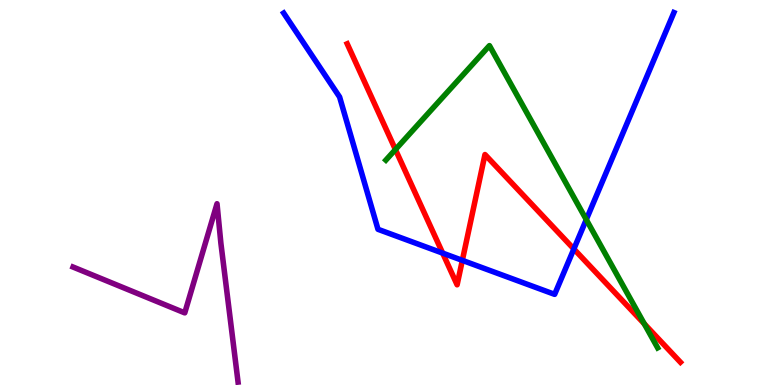[{'lines': ['blue', 'red'], 'intersections': [{'x': 5.71, 'y': 3.43}, {'x': 5.97, 'y': 3.24}, {'x': 7.4, 'y': 3.53}]}, {'lines': ['green', 'red'], 'intersections': [{'x': 5.1, 'y': 6.12}, {'x': 8.31, 'y': 1.59}]}, {'lines': ['purple', 'red'], 'intersections': []}, {'lines': ['blue', 'green'], 'intersections': [{'x': 7.56, 'y': 4.3}]}, {'lines': ['blue', 'purple'], 'intersections': []}, {'lines': ['green', 'purple'], 'intersections': []}]